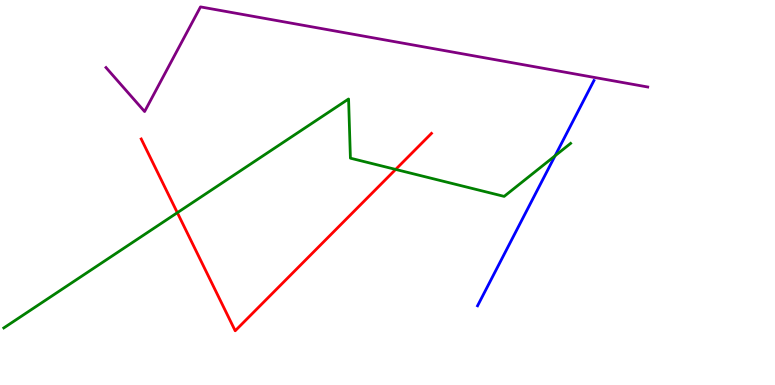[{'lines': ['blue', 'red'], 'intersections': []}, {'lines': ['green', 'red'], 'intersections': [{'x': 2.29, 'y': 4.48}, {'x': 5.11, 'y': 5.6}]}, {'lines': ['purple', 'red'], 'intersections': []}, {'lines': ['blue', 'green'], 'intersections': [{'x': 7.16, 'y': 5.95}]}, {'lines': ['blue', 'purple'], 'intersections': []}, {'lines': ['green', 'purple'], 'intersections': []}]